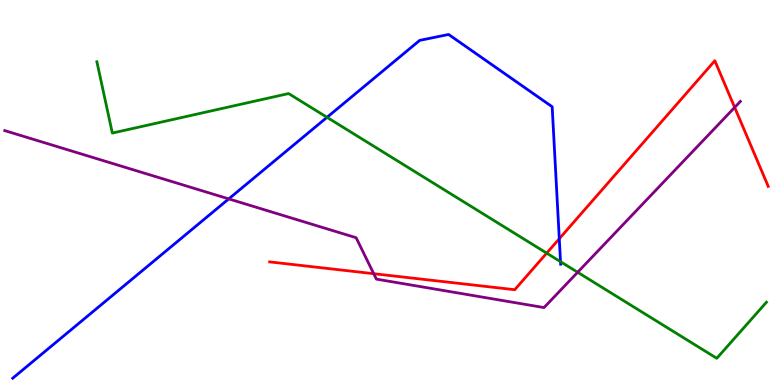[{'lines': ['blue', 'red'], 'intersections': [{'x': 7.22, 'y': 3.8}]}, {'lines': ['green', 'red'], 'intersections': [{'x': 7.05, 'y': 3.42}]}, {'lines': ['purple', 'red'], 'intersections': [{'x': 4.82, 'y': 2.89}, {'x': 9.48, 'y': 7.21}]}, {'lines': ['blue', 'green'], 'intersections': [{'x': 4.22, 'y': 6.95}, {'x': 7.23, 'y': 3.2}]}, {'lines': ['blue', 'purple'], 'intersections': [{'x': 2.95, 'y': 4.83}]}, {'lines': ['green', 'purple'], 'intersections': [{'x': 7.45, 'y': 2.93}]}]